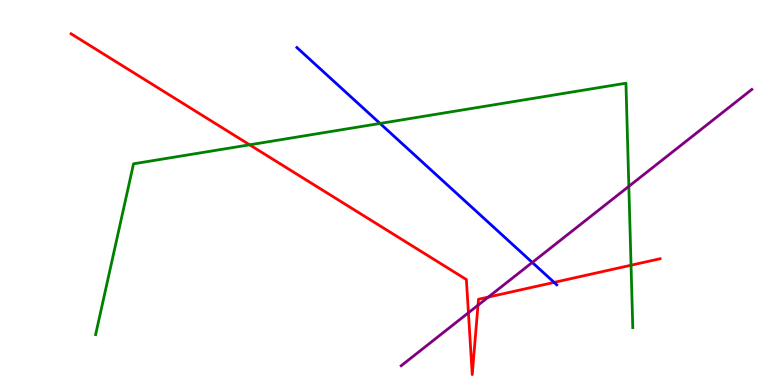[{'lines': ['blue', 'red'], 'intersections': [{'x': 7.15, 'y': 2.67}]}, {'lines': ['green', 'red'], 'intersections': [{'x': 3.22, 'y': 6.24}, {'x': 8.14, 'y': 3.11}]}, {'lines': ['purple', 'red'], 'intersections': [{'x': 6.04, 'y': 1.88}, {'x': 6.17, 'y': 2.07}, {'x': 6.3, 'y': 2.28}]}, {'lines': ['blue', 'green'], 'intersections': [{'x': 4.9, 'y': 6.79}]}, {'lines': ['blue', 'purple'], 'intersections': [{'x': 6.87, 'y': 3.18}]}, {'lines': ['green', 'purple'], 'intersections': [{'x': 8.11, 'y': 5.16}]}]